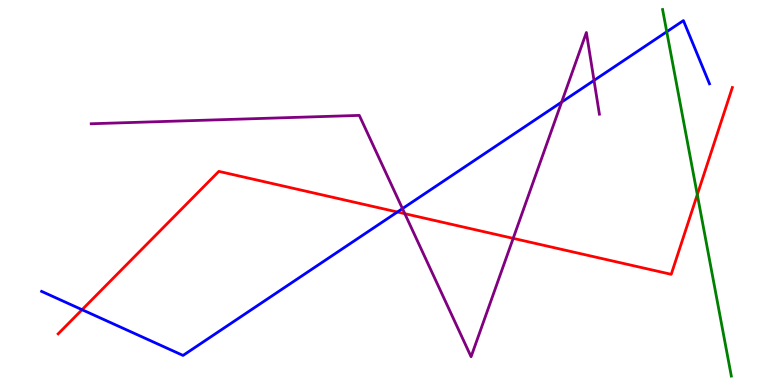[{'lines': ['blue', 'red'], 'intersections': [{'x': 1.06, 'y': 1.96}, {'x': 5.13, 'y': 4.49}]}, {'lines': ['green', 'red'], 'intersections': [{'x': 9.0, 'y': 4.94}]}, {'lines': ['purple', 'red'], 'intersections': [{'x': 5.22, 'y': 4.45}, {'x': 6.62, 'y': 3.81}]}, {'lines': ['blue', 'green'], 'intersections': [{'x': 8.6, 'y': 9.18}]}, {'lines': ['blue', 'purple'], 'intersections': [{'x': 5.19, 'y': 4.58}, {'x': 7.25, 'y': 7.35}, {'x': 7.66, 'y': 7.91}]}, {'lines': ['green', 'purple'], 'intersections': []}]